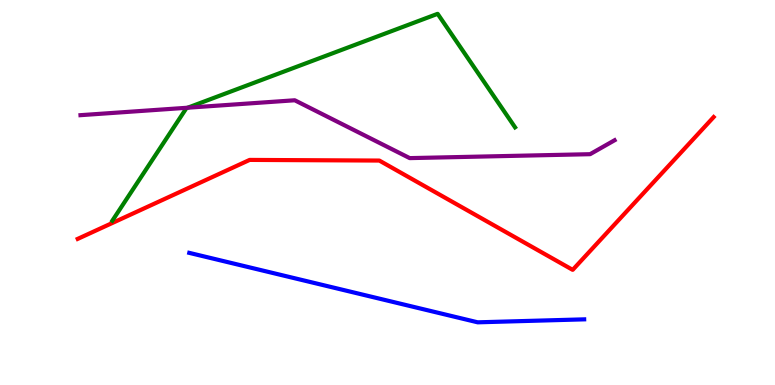[{'lines': ['blue', 'red'], 'intersections': []}, {'lines': ['green', 'red'], 'intersections': []}, {'lines': ['purple', 'red'], 'intersections': []}, {'lines': ['blue', 'green'], 'intersections': []}, {'lines': ['blue', 'purple'], 'intersections': []}, {'lines': ['green', 'purple'], 'intersections': [{'x': 2.42, 'y': 7.2}]}]